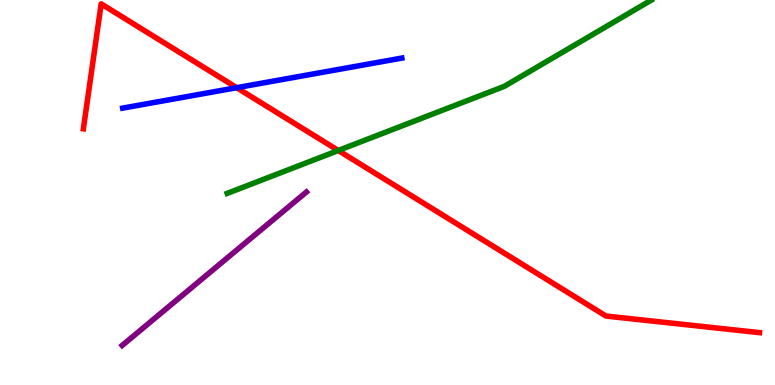[{'lines': ['blue', 'red'], 'intersections': [{'x': 3.05, 'y': 7.72}]}, {'lines': ['green', 'red'], 'intersections': [{'x': 4.36, 'y': 6.09}]}, {'lines': ['purple', 'red'], 'intersections': []}, {'lines': ['blue', 'green'], 'intersections': []}, {'lines': ['blue', 'purple'], 'intersections': []}, {'lines': ['green', 'purple'], 'intersections': []}]